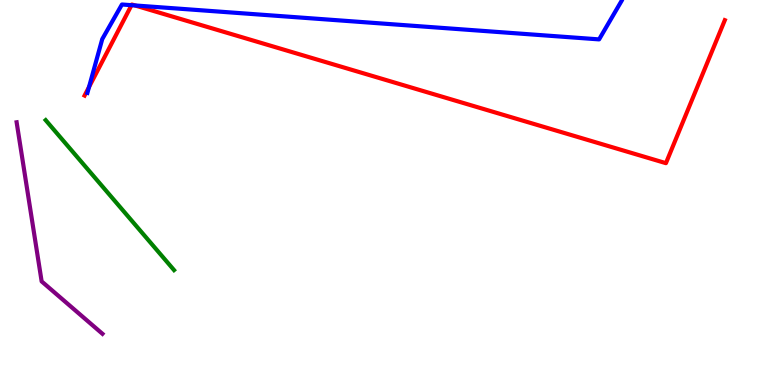[{'lines': ['blue', 'red'], 'intersections': [{'x': 1.15, 'y': 7.74}, {'x': 1.7, 'y': 9.87}, {'x': 1.74, 'y': 9.86}]}, {'lines': ['green', 'red'], 'intersections': []}, {'lines': ['purple', 'red'], 'intersections': []}, {'lines': ['blue', 'green'], 'intersections': []}, {'lines': ['blue', 'purple'], 'intersections': []}, {'lines': ['green', 'purple'], 'intersections': []}]